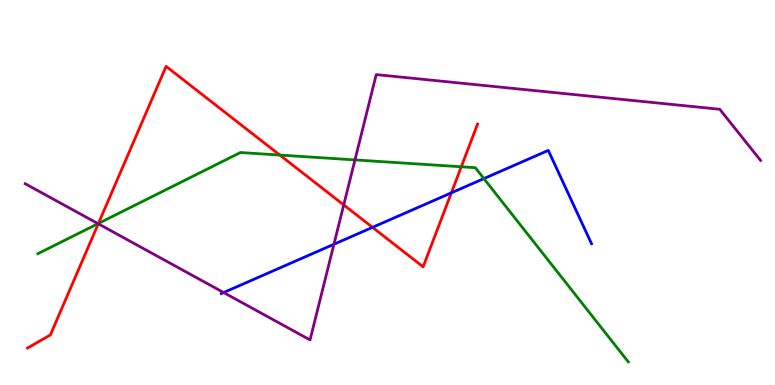[{'lines': ['blue', 'red'], 'intersections': [{'x': 4.81, 'y': 4.09}, {'x': 5.82, 'y': 4.99}]}, {'lines': ['green', 'red'], 'intersections': [{'x': 1.27, 'y': 4.2}, {'x': 3.61, 'y': 5.97}, {'x': 5.95, 'y': 5.67}]}, {'lines': ['purple', 'red'], 'intersections': [{'x': 1.27, 'y': 4.19}, {'x': 4.44, 'y': 4.68}]}, {'lines': ['blue', 'green'], 'intersections': [{'x': 6.24, 'y': 5.36}]}, {'lines': ['blue', 'purple'], 'intersections': [{'x': 2.89, 'y': 2.4}, {'x': 4.31, 'y': 3.66}]}, {'lines': ['green', 'purple'], 'intersections': [{'x': 1.26, 'y': 4.19}, {'x': 4.58, 'y': 5.85}]}]